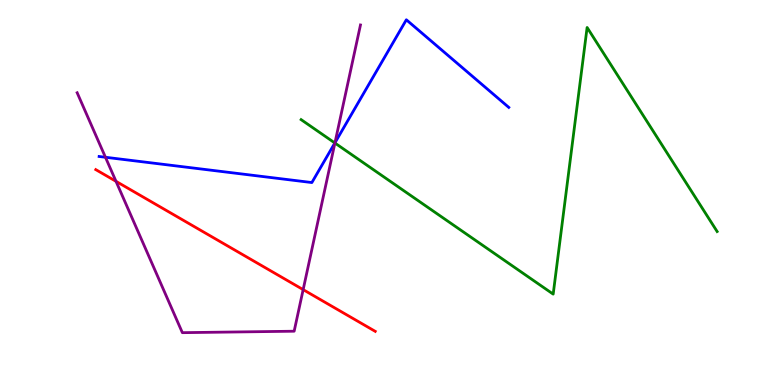[{'lines': ['blue', 'red'], 'intersections': []}, {'lines': ['green', 'red'], 'intersections': []}, {'lines': ['purple', 'red'], 'intersections': [{'x': 1.5, 'y': 5.29}, {'x': 3.91, 'y': 2.48}]}, {'lines': ['blue', 'green'], 'intersections': [{'x': 4.32, 'y': 6.29}]}, {'lines': ['blue', 'purple'], 'intersections': [{'x': 1.36, 'y': 5.92}, {'x': 4.32, 'y': 6.29}]}, {'lines': ['green', 'purple'], 'intersections': [{'x': 4.32, 'y': 6.29}]}]